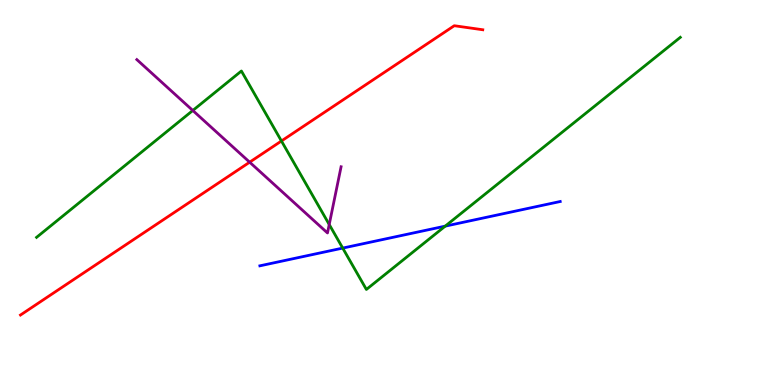[{'lines': ['blue', 'red'], 'intersections': []}, {'lines': ['green', 'red'], 'intersections': [{'x': 3.63, 'y': 6.34}]}, {'lines': ['purple', 'red'], 'intersections': [{'x': 3.22, 'y': 5.79}]}, {'lines': ['blue', 'green'], 'intersections': [{'x': 4.42, 'y': 3.56}, {'x': 5.74, 'y': 4.13}]}, {'lines': ['blue', 'purple'], 'intersections': []}, {'lines': ['green', 'purple'], 'intersections': [{'x': 2.49, 'y': 7.13}, {'x': 4.25, 'y': 4.17}]}]